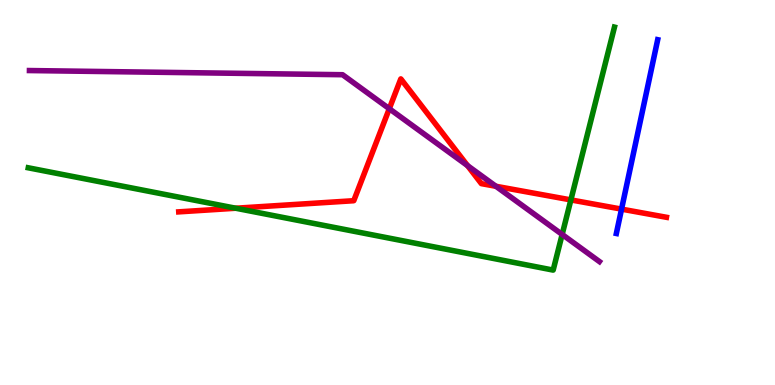[{'lines': ['blue', 'red'], 'intersections': [{'x': 8.02, 'y': 4.57}]}, {'lines': ['green', 'red'], 'intersections': [{'x': 3.04, 'y': 4.59}, {'x': 7.37, 'y': 4.81}]}, {'lines': ['purple', 'red'], 'intersections': [{'x': 5.02, 'y': 7.18}, {'x': 6.03, 'y': 5.7}, {'x': 6.4, 'y': 5.16}]}, {'lines': ['blue', 'green'], 'intersections': []}, {'lines': ['blue', 'purple'], 'intersections': []}, {'lines': ['green', 'purple'], 'intersections': [{'x': 7.25, 'y': 3.91}]}]